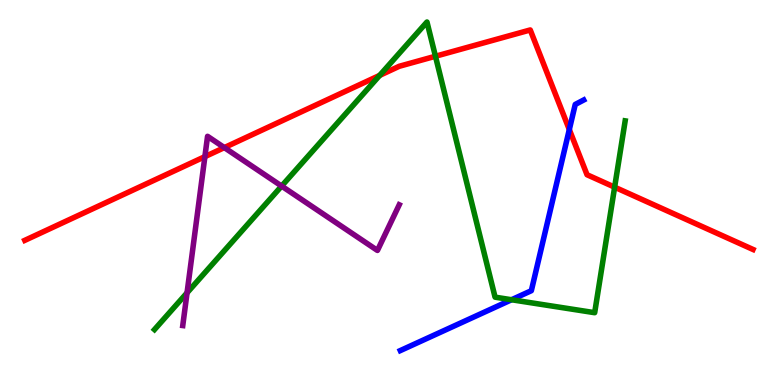[{'lines': ['blue', 'red'], 'intersections': [{'x': 7.35, 'y': 6.63}]}, {'lines': ['green', 'red'], 'intersections': [{'x': 4.9, 'y': 8.04}, {'x': 5.62, 'y': 8.54}, {'x': 7.93, 'y': 5.14}]}, {'lines': ['purple', 'red'], 'intersections': [{'x': 2.64, 'y': 5.93}, {'x': 2.89, 'y': 6.17}]}, {'lines': ['blue', 'green'], 'intersections': [{'x': 6.6, 'y': 2.21}]}, {'lines': ['blue', 'purple'], 'intersections': []}, {'lines': ['green', 'purple'], 'intersections': [{'x': 2.41, 'y': 2.39}, {'x': 3.63, 'y': 5.17}]}]